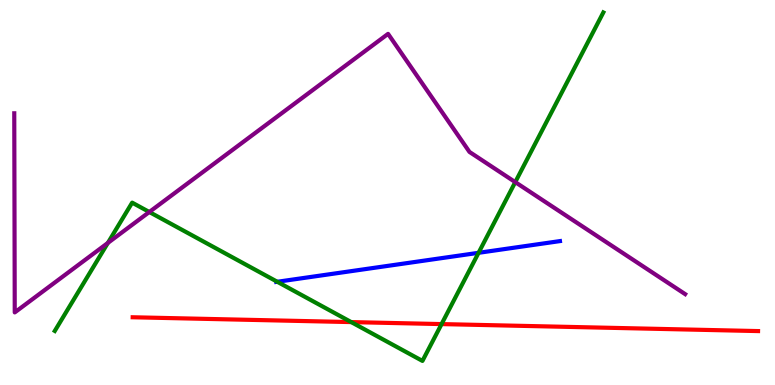[{'lines': ['blue', 'red'], 'intersections': []}, {'lines': ['green', 'red'], 'intersections': [{'x': 4.53, 'y': 1.63}, {'x': 5.7, 'y': 1.58}]}, {'lines': ['purple', 'red'], 'intersections': []}, {'lines': ['blue', 'green'], 'intersections': [{'x': 3.58, 'y': 2.68}, {'x': 6.18, 'y': 3.43}]}, {'lines': ['blue', 'purple'], 'intersections': []}, {'lines': ['green', 'purple'], 'intersections': [{'x': 1.39, 'y': 3.69}, {'x': 1.93, 'y': 4.49}, {'x': 6.65, 'y': 5.27}]}]